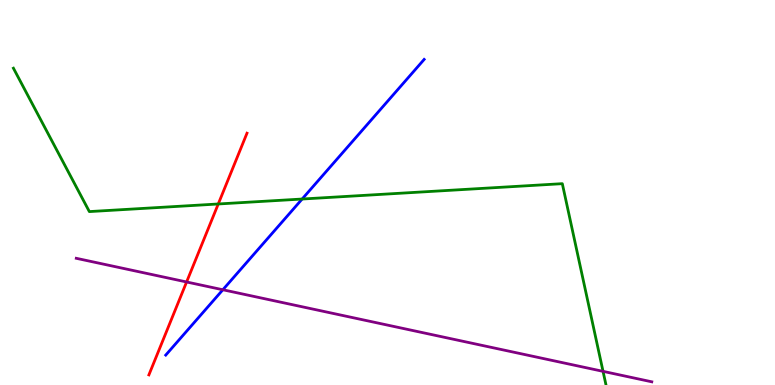[{'lines': ['blue', 'red'], 'intersections': []}, {'lines': ['green', 'red'], 'intersections': [{'x': 2.82, 'y': 4.7}]}, {'lines': ['purple', 'red'], 'intersections': [{'x': 2.41, 'y': 2.68}]}, {'lines': ['blue', 'green'], 'intersections': [{'x': 3.9, 'y': 4.83}]}, {'lines': ['blue', 'purple'], 'intersections': [{'x': 2.88, 'y': 2.47}]}, {'lines': ['green', 'purple'], 'intersections': [{'x': 7.78, 'y': 0.355}]}]